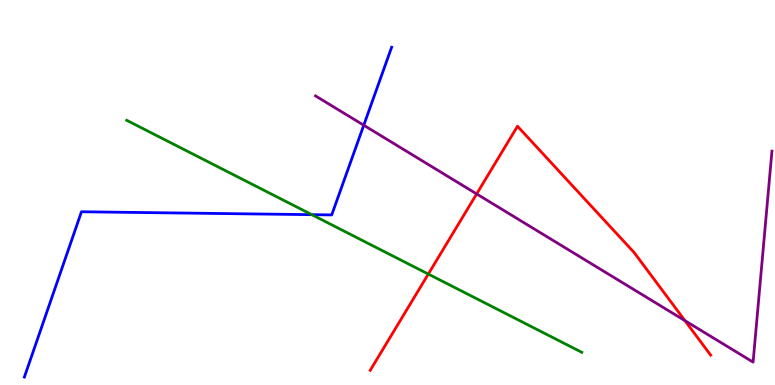[{'lines': ['blue', 'red'], 'intersections': []}, {'lines': ['green', 'red'], 'intersections': [{'x': 5.53, 'y': 2.88}]}, {'lines': ['purple', 'red'], 'intersections': [{'x': 6.15, 'y': 4.96}, {'x': 8.84, 'y': 1.67}]}, {'lines': ['blue', 'green'], 'intersections': [{'x': 4.02, 'y': 4.42}]}, {'lines': ['blue', 'purple'], 'intersections': [{'x': 4.69, 'y': 6.75}]}, {'lines': ['green', 'purple'], 'intersections': []}]